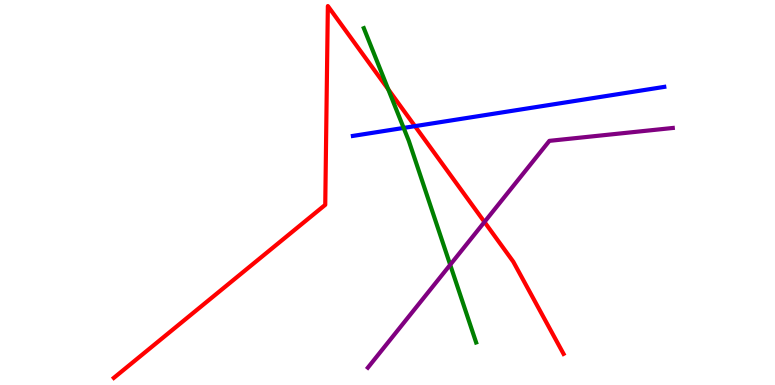[{'lines': ['blue', 'red'], 'intersections': [{'x': 5.35, 'y': 6.72}]}, {'lines': ['green', 'red'], 'intersections': [{'x': 5.01, 'y': 7.68}]}, {'lines': ['purple', 'red'], 'intersections': [{'x': 6.25, 'y': 4.23}]}, {'lines': ['blue', 'green'], 'intersections': [{'x': 5.21, 'y': 6.68}]}, {'lines': ['blue', 'purple'], 'intersections': []}, {'lines': ['green', 'purple'], 'intersections': [{'x': 5.81, 'y': 3.12}]}]